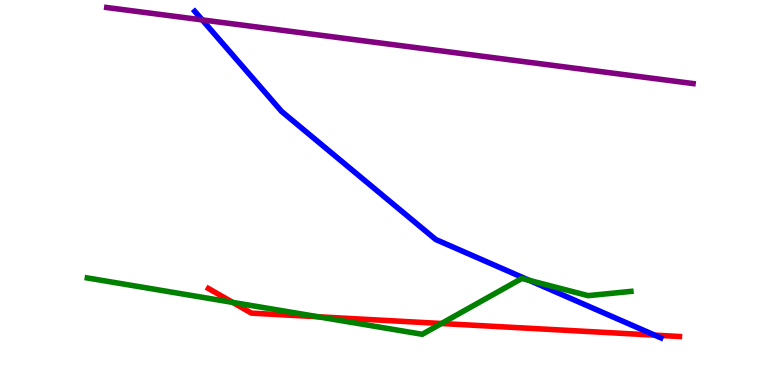[{'lines': ['blue', 'red'], 'intersections': [{'x': 8.45, 'y': 1.29}]}, {'lines': ['green', 'red'], 'intersections': [{'x': 3.0, 'y': 2.15}, {'x': 4.1, 'y': 1.77}, {'x': 5.7, 'y': 1.6}]}, {'lines': ['purple', 'red'], 'intersections': []}, {'lines': ['blue', 'green'], 'intersections': [{'x': 6.83, 'y': 2.72}]}, {'lines': ['blue', 'purple'], 'intersections': [{'x': 2.61, 'y': 9.48}]}, {'lines': ['green', 'purple'], 'intersections': []}]